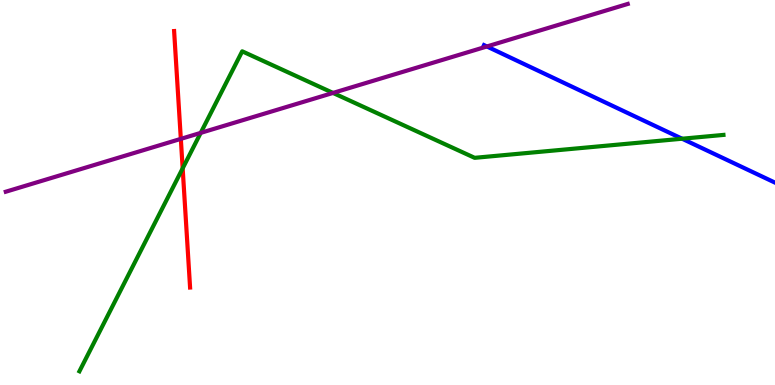[{'lines': ['blue', 'red'], 'intersections': []}, {'lines': ['green', 'red'], 'intersections': [{'x': 2.36, 'y': 5.63}]}, {'lines': ['purple', 'red'], 'intersections': [{'x': 2.33, 'y': 6.39}]}, {'lines': ['blue', 'green'], 'intersections': [{'x': 8.8, 'y': 6.4}]}, {'lines': ['blue', 'purple'], 'intersections': [{'x': 6.28, 'y': 8.79}]}, {'lines': ['green', 'purple'], 'intersections': [{'x': 2.59, 'y': 6.55}, {'x': 4.3, 'y': 7.59}]}]